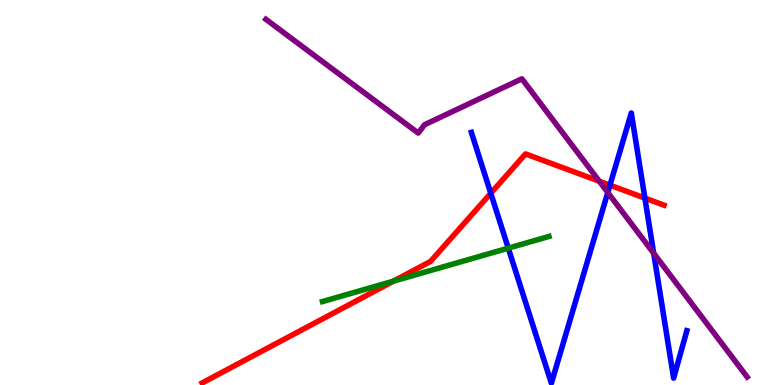[{'lines': ['blue', 'red'], 'intersections': [{'x': 6.33, 'y': 4.98}, {'x': 7.87, 'y': 5.19}, {'x': 8.32, 'y': 4.85}]}, {'lines': ['green', 'red'], 'intersections': [{'x': 5.08, 'y': 2.7}]}, {'lines': ['purple', 'red'], 'intersections': [{'x': 7.73, 'y': 5.29}]}, {'lines': ['blue', 'green'], 'intersections': [{'x': 6.56, 'y': 3.55}]}, {'lines': ['blue', 'purple'], 'intersections': [{'x': 7.84, 'y': 5.0}, {'x': 8.43, 'y': 3.42}]}, {'lines': ['green', 'purple'], 'intersections': []}]